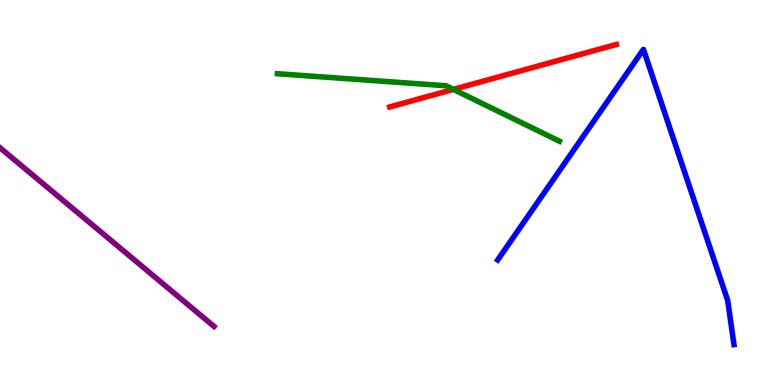[{'lines': ['blue', 'red'], 'intersections': []}, {'lines': ['green', 'red'], 'intersections': [{'x': 5.85, 'y': 7.68}]}, {'lines': ['purple', 'red'], 'intersections': []}, {'lines': ['blue', 'green'], 'intersections': []}, {'lines': ['blue', 'purple'], 'intersections': []}, {'lines': ['green', 'purple'], 'intersections': []}]